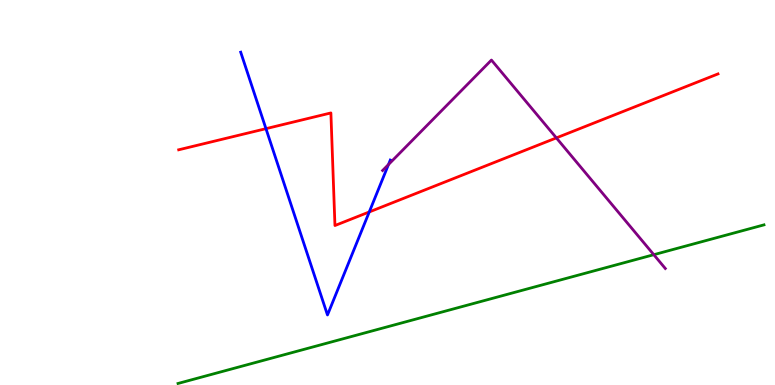[{'lines': ['blue', 'red'], 'intersections': [{'x': 3.43, 'y': 6.66}, {'x': 4.76, 'y': 4.49}]}, {'lines': ['green', 'red'], 'intersections': []}, {'lines': ['purple', 'red'], 'intersections': [{'x': 7.18, 'y': 6.42}]}, {'lines': ['blue', 'green'], 'intersections': []}, {'lines': ['blue', 'purple'], 'intersections': [{'x': 5.01, 'y': 5.73}]}, {'lines': ['green', 'purple'], 'intersections': [{'x': 8.44, 'y': 3.38}]}]